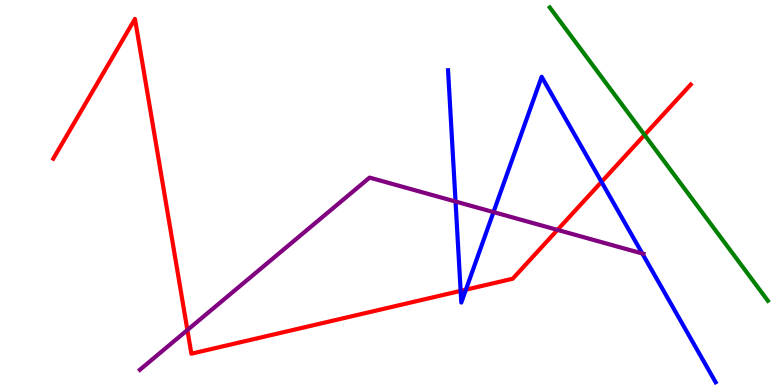[{'lines': ['blue', 'red'], 'intersections': [{'x': 5.94, 'y': 2.44}, {'x': 6.01, 'y': 2.48}, {'x': 7.76, 'y': 5.28}]}, {'lines': ['green', 'red'], 'intersections': [{'x': 8.32, 'y': 6.5}]}, {'lines': ['purple', 'red'], 'intersections': [{'x': 2.42, 'y': 1.43}, {'x': 7.19, 'y': 4.03}]}, {'lines': ['blue', 'green'], 'intersections': []}, {'lines': ['blue', 'purple'], 'intersections': [{'x': 5.88, 'y': 4.77}, {'x': 6.37, 'y': 4.49}, {'x': 8.29, 'y': 3.42}]}, {'lines': ['green', 'purple'], 'intersections': []}]